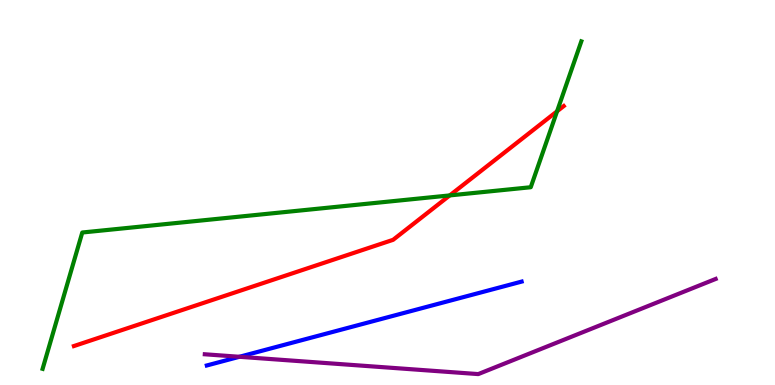[{'lines': ['blue', 'red'], 'intersections': []}, {'lines': ['green', 'red'], 'intersections': [{'x': 5.8, 'y': 4.92}, {'x': 7.19, 'y': 7.11}]}, {'lines': ['purple', 'red'], 'intersections': []}, {'lines': ['blue', 'green'], 'intersections': []}, {'lines': ['blue', 'purple'], 'intersections': [{'x': 3.09, 'y': 0.733}]}, {'lines': ['green', 'purple'], 'intersections': []}]